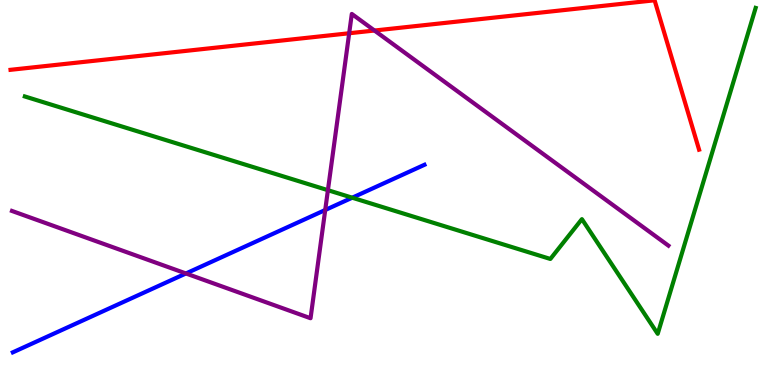[{'lines': ['blue', 'red'], 'intersections': []}, {'lines': ['green', 'red'], 'intersections': []}, {'lines': ['purple', 'red'], 'intersections': [{'x': 4.51, 'y': 9.14}, {'x': 4.83, 'y': 9.21}]}, {'lines': ['blue', 'green'], 'intersections': [{'x': 4.54, 'y': 4.86}]}, {'lines': ['blue', 'purple'], 'intersections': [{'x': 2.4, 'y': 2.9}, {'x': 4.2, 'y': 4.55}]}, {'lines': ['green', 'purple'], 'intersections': [{'x': 4.23, 'y': 5.06}]}]